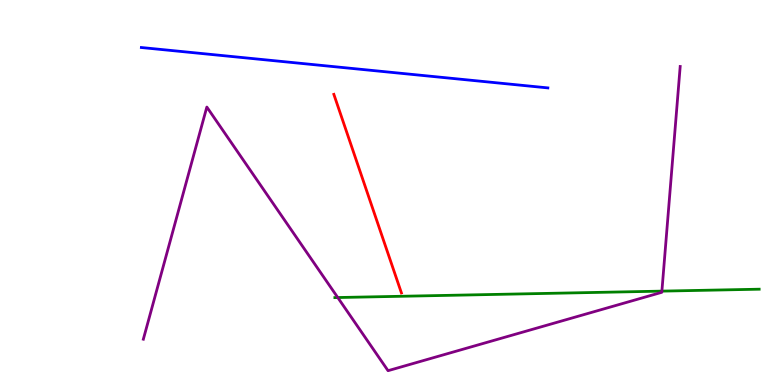[{'lines': ['blue', 'red'], 'intersections': []}, {'lines': ['green', 'red'], 'intersections': []}, {'lines': ['purple', 'red'], 'intersections': []}, {'lines': ['blue', 'green'], 'intersections': []}, {'lines': ['blue', 'purple'], 'intersections': []}, {'lines': ['green', 'purple'], 'intersections': [{'x': 4.36, 'y': 2.27}, {'x': 8.54, 'y': 2.44}]}]